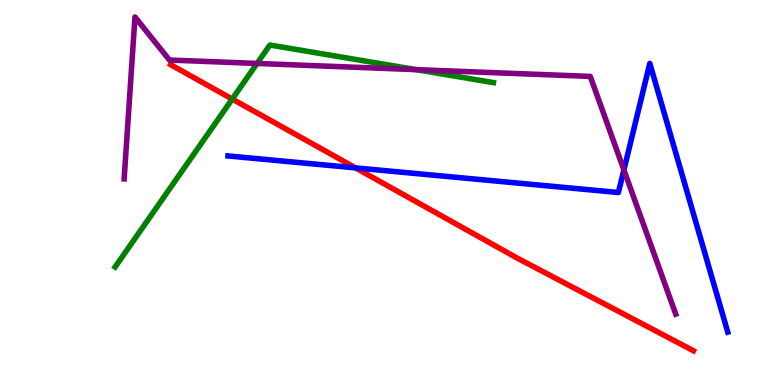[{'lines': ['blue', 'red'], 'intersections': [{'x': 4.59, 'y': 5.64}]}, {'lines': ['green', 'red'], 'intersections': [{'x': 3.0, 'y': 7.43}]}, {'lines': ['purple', 'red'], 'intersections': []}, {'lines': ['blue', 'green'], 'intersections': []}, {'lines': ['blue', 'purple'], 'intersections': [{'x': 8.05, 'y': 5.59}]}, {'lines': ['green', 'purple'], 'intersections': [{'x': 3.32, 'y': 8.35}, {'x': 5.37, 'y': 8.19}]}]